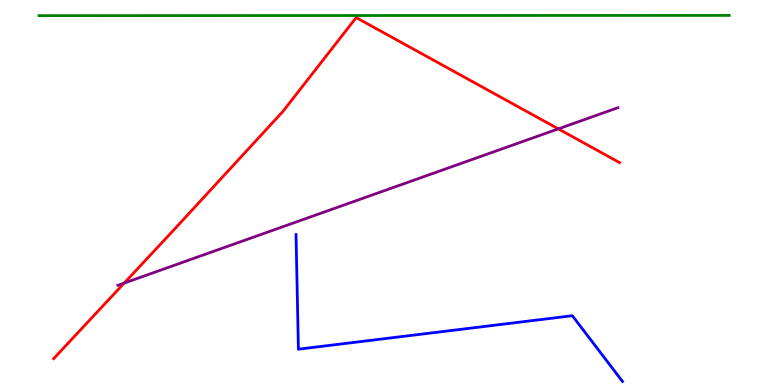[{'lines': ['blue', 'red'], 'intersections': []}, {'lines': ['green', 'red'], 'intersections': []}, {'lines': ['purple', 'red'], 'intersections': [{'x': 1.6, 'y': 2.65}, {'x': 7.2, 'y': 6.65}]}, {'lines': ['blue', 'green'], 'intersections': []}, {'lines': ['blue', 'purple'], 'intersections': []}, {'lines': ['green', 'purple'], 'intersections': []}]